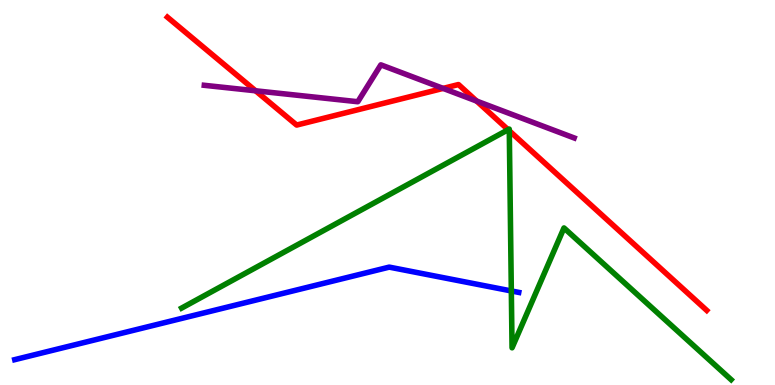[{'lines': ['blue', 'red'], 'intersections': []}, {'lines': ['green', 'red'], 'intersections': [{'x': 6.56, 'y': 6.63}, {'x': 6.57, 'y': 6.6}]}, {'lines': ['purple', 'red'], 'intersections': [{'x': 3.3, 'y': 7.64}, {'x': 5.72, 'y': 7.7}, {'x': 6.15, 'y': 7.37}]}, {'lines': ['blue', 'green'], 'intersections': [{'x': 6.6, 'y': 2.44}]}, {'lines': ['blue', 'purple'], 'intersections': []}, {'lines': ['green', 'purple'], 'intersections': []}]